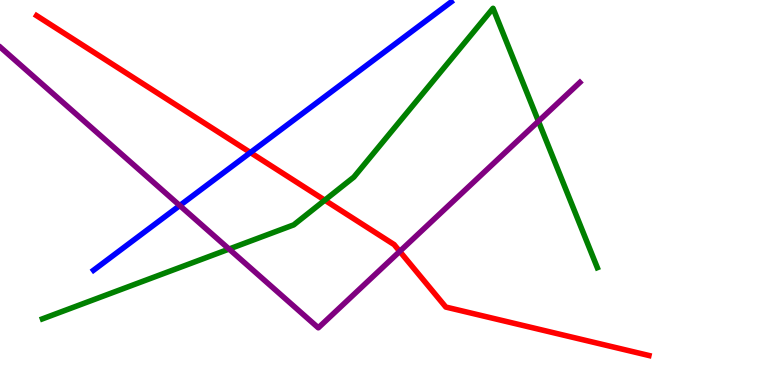[{'lines': ['blue', 'red'], 'intersections': [{'x': 3.23, 'y': 6.04}]}, {'lines': ['green', 'red'], 'intersections': [{'x': 4.19, 'y': 4.8}]}, {'lines': ['purple', 'red'], 'intersections': [{'x': 5.16, 'y': 3.47}]}, {'lines': ['blue', 'green'], 'intersections': []}, {'lines': ['blue', 'purple'], 'intersections': [{'x': 2.32, 'y': 4.66}]}, {'lines': ['green', 'purple'], 'intersections': [{'x': 2.96, 'y': 3.53}, {'x': 6.95, 'y': 6.85}]}]